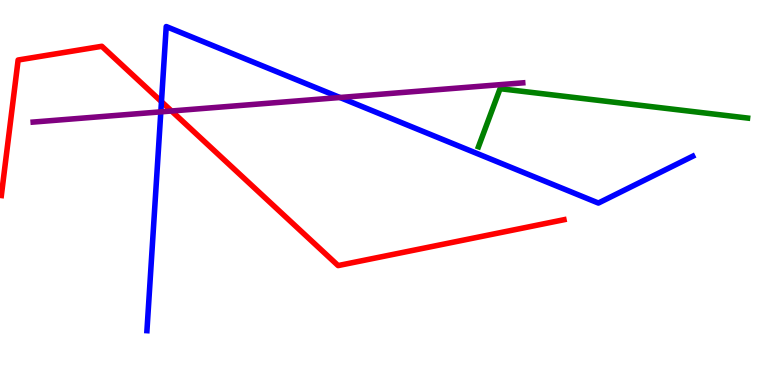[{'lines': ['blue', 'red'], 'intersections': [{'x': 2.08, 'y': 7.36}]}, {'lines': ['green', 'red'], 'intersections': []}, {'lines': ['purple', 'red'], 'intersections': [{'x': 2.21, 'y': 7.12}]}, {'lines': ['blue', 'green'], 'intersections': []}, {'lines': ['blue', 'purple'], 'intersections': [{'x': 2.08, 'y': 7.09}, {'x': 4.39, 'y': 7.47}]}, {'lines': ['green', 'purple'], 'intersections': []}]